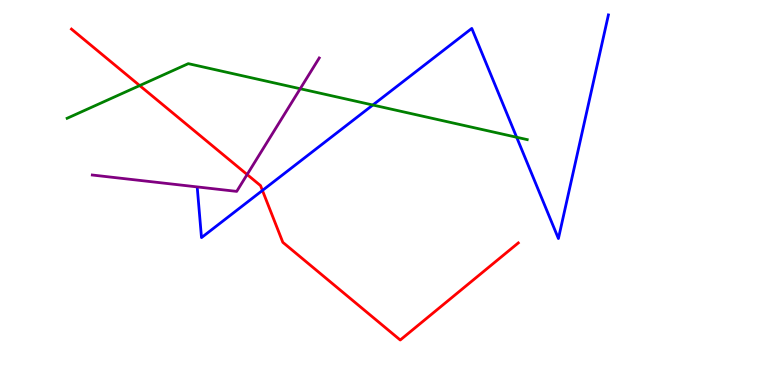[{'lines': ['blue', 'red'], 'intersections': [{'x': 3.39, 'y': 5.05}]}, {'lines': ['green', 'red'], 'intersections': [{'x': 1.8, 'y': 7.78}]}, {'lines': ['purple', 'red'], 'intersections': [{'x': 3.19, 'y': 5.47}]}, {'lines': ['blue', 'green'], 'intersections': [{'x': 4.81, 'y': 7.27}, {'x': 6.67, 'y': 6.44}]}, {'lines': ['blue', 'purple'], 'intersections': []}, {'lines': ['green', 'purple'], 'intersections': [{'x': 3.87, 'y': 7.7}]}]